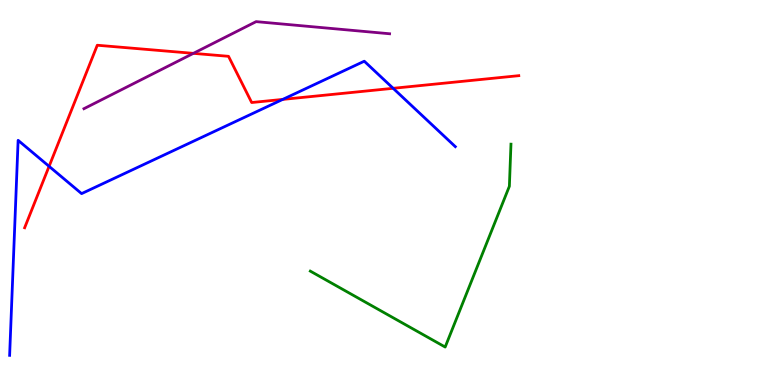[{'lines': ['blue', 'red'], 'intersections': [{'x': 0.633, 'y': 5.68}, {'x': 3.65, 'y': 7.42}, {'x': 5.07, 'y': 7.71}]}, {'lines': ['green', 'red'], 'intersections': []}, {'lines': ['purple', 'red'], 'intersections': [{'x': 2.5, 'y': 8.61}]}, {'lines': ['blue', 'green'], 'intersections': []}, {'lines': ['blue', 'purple'], 'intersections': []}, {'lines': ['green', 'purple'], 'intersections': []}]